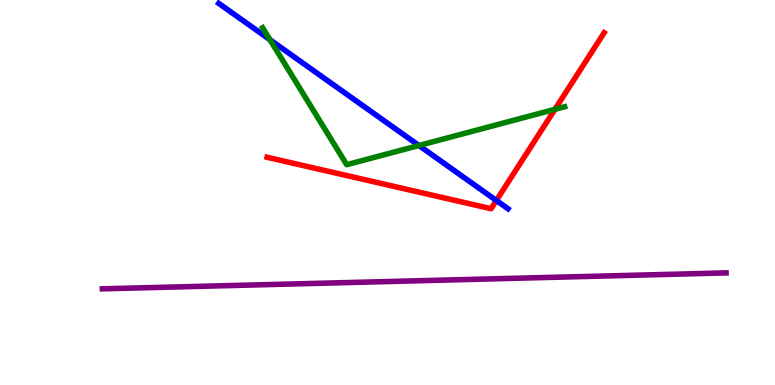[{'lines': ['blue', 'red'], 'intersections': [{'x': 6.4, 'y': 4.79}]}, {'lines': ['green', 'red'], 'intersections': [{'x': 7.16, 'y': 7.16}]}, {'lines': ['purple', 'red'], 'intersections': []}, {'lines': ['blue', 'green'], 'intersections': [{'x': 3.48, 'y': 8.97}, {'x': 5.41, 'y': 6.22}]}, {'lines': ['blue', 'purple'], 'intersections': []}, {'lines': ['green', 'purple'], 'intersections': []}]